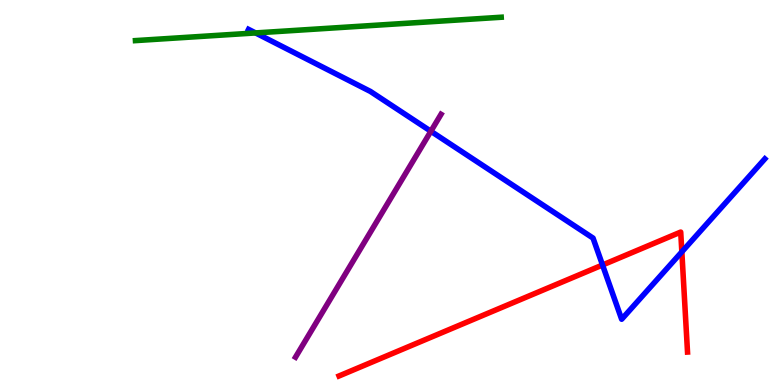[{'lines': ['blue', 'red'], 'intersections': [{'x': 7.77, 'y': 3.12}, {'x': 8.8, 'y': 3.46}]}, {'lines': ['green', 'red'], 'intersections': []}, {'lines': ['purple', 'red'], 'intersections': []}, {'lines': ['blue', 'green'], 'intersections': [{'x': 3.3, 'y': 9.14}]}, {'lines': ['blue', 'purple'], 'intersections': [{'x': 5.56, 'y': 6.59}]}, {'lines': ['green', 'purple'], 'intersections': []}]